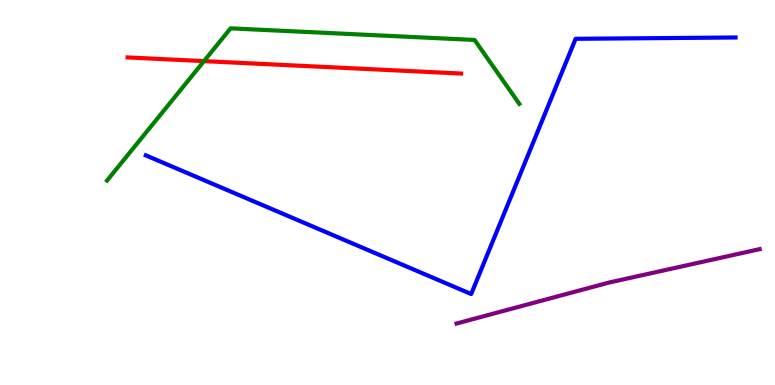[{'lines': ['blue', 'red'], 'intersections': []}, {'lines': ['green', 'red'], 'intersections': [{'x': 2.63, 'y': 8.41}]}, {'lines': ['purple', 'red'], 'intersections': []}, {'lines': ['blue', 'green'], 'intersections': []}, {'lines': ['blue', 'purple'], 'intersections': []}, {'lines': ['green', 'purple'], 'intersections': []}]